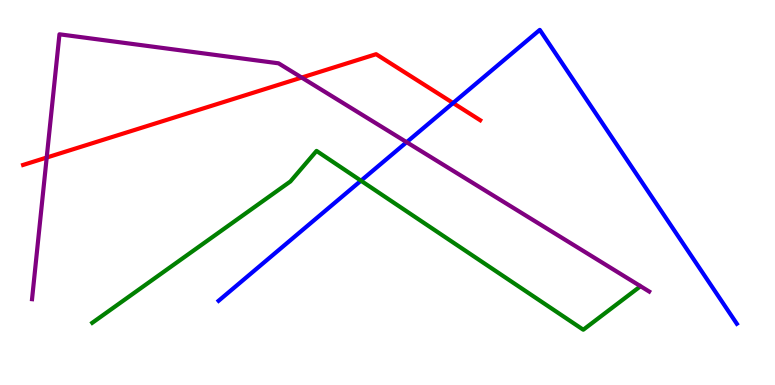[{'lines': ['blue', 'red'], 'intersections': [{'x': 5.85, 'y': 7.32}]}, {'lines': ['green', 'red'], 'intersections': []}, {'lines': ['purple', 'red'], 'intersections': [{'x': 0.603, 'y': 5.91}, {'x': 3.89, 'y': 7.99}]}, {'lines': ['blue', 'green'], 'intersections': [{'x': 4.66, 'y': 5.31}]}, {'lines': ['blue', 'purple'], 'intersections': [{'x': 5.25, 'y': 6.31}]}, {'lines': ['green', 'purple'], 'intersections': []}]